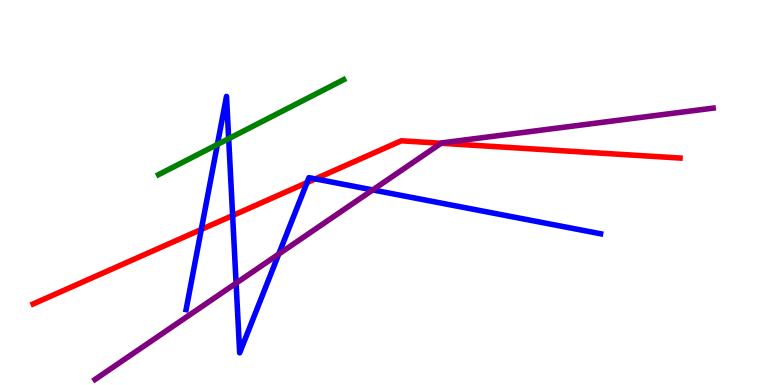[{'lines': ['blue', 'red'], 'intersections': [{'x': 2.6, 'y': 4.04}, {'x': 3.0, 'y': 4.4}, {'x': 3.96, 'y': 5.26}, {'x': 4.07, 'y': 5.35}]}, {'lines': ['green', 'red'], 'intersections': []}, {'lines': ['purple', 'red'], 'intersections': [{'x': 5.69, 'y': 6.28}]}, {'lines': ['blue', 'green'], 'intersections': [{'x': 2.81, 'y': 6.25}, {'x': 2.95, 'y': 6.4}]}, {'lines': ['blue', 'purple'], 'intersections': [{'x': 3.05, 'y': 2.64}, {'x': 3.6, 'y': 3.4}, {'x': 4.81, 'y': 5.07}]}, {'lines': ['green', 'purple'], 'intersections': []}]